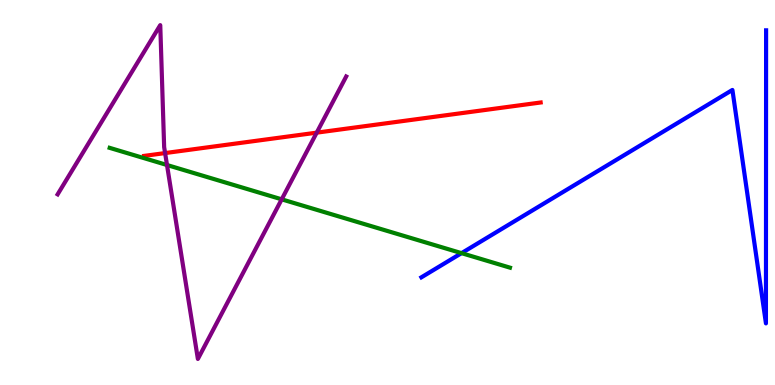[{'lines': ['blue', 'red'], 'intersections': []}, {'lines': ['green', 'red'], 'intersections': []}, {'lines': ['purple', 'red'], 'intersections': [{'x': 2.13, 'y': 6.02}, {'x': 4.09, 'y': 6.55}]}, {'lines': ['blue', 'green'], 'intersections': [{'x': 5.95, 'y': 3.42}]}, {'lines': ['blue', 'purple'], 'intersections': []}, {'lines': ['green', 'purple'], 'intersections': [{'x': 2.15, 'y': 5.71}, {'x': 3.63, 'y': 4.82}]}]